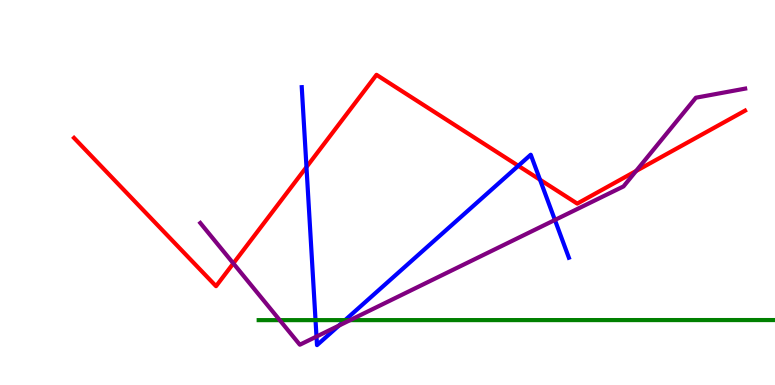[{'lines': ['blue', 'red'], 'intersections': [{'x': 3.95, 'y': 5.66}, {'x': 6.69, 'y': 5.69}, {'x': 6.97, 'y': 5.33}]}, {'lines': ['green', 'red'], 'intersections': []}, {'lines': ['purple', 'red'], 'intersections': [{'x': 3.01, 'y': 3.16}, {'x': 8.21, 'y': 5.56}]}, {'lines': ['blue', 'green'], 'intersections': [{'x': 4.07, 'y': 1.69}, {'x': 4.45, 'y': 1.69}]}, {'lines': ['blue', 'purple'], 'intersections': [{'x': 4.08, 'y': 1.26}, {'x': 4.37, 'y': 1.54}, {'x': 7.16, 'y': 4.29}]}, {'lines': ['green', 'purple'], 'intersections': [{'x': 3.61, 'y': 1.68}, {'x': 4.52, 'y': 1.69}]}]